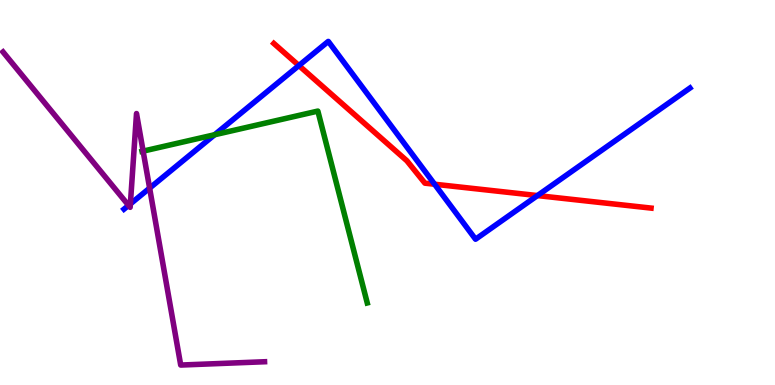[{'lines': ['blue', 'red'], 'intersections': [{'x': 3.86, 'y': 8.3}, {'x': 5.61, 'y': 5.21}, {'x': 6.93, 'y': 4.92}]}, {'lines': ['green', 'red'], 'intersections': []}, {'lines': ['purple', 'red'], 'intersections': []}, {'lines': ['blue', 'green'], 'intersections': [{'x': 2.77, 'y': 6.5}]}, {'lines': ['blue', 'purple'], 'intersections': [{'x': 1.66, 'y': 4.67}, {'x': 1.68, 'y': 4.7}, {'x': 1.93, 'y': 5.11}]}, {'lines': ['green', 'purple'], 'intersections': [{'x': 1.85, 'y': 6.07}]}]